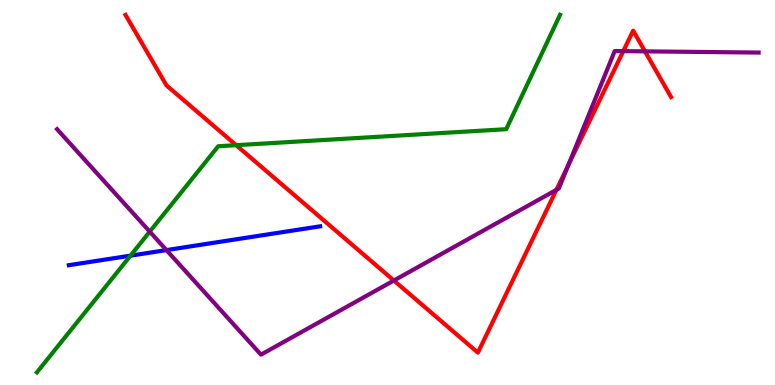[{'lines': ['blue', 'red'], 'intersections': []}, {'lines': ['green', 'red'], 'intersections': [{'x': 3.05, 'y': 6.23}]}, {'lines': ['purple', 'red'], 'intersections': [{'x': 5.08, 'y': 2.71}, {'x': 7.18, 'y': 5.07}, {'x': 7.33, 'y': 5.71}, {'x': 8.04, 'y': 8.67}, {'x': 8.32, 'y': 8.67}]}, {'lines': ['blue', 'green'], 'intersections': [{'x': 1.68, 'y': 3.36}]}, {'lines': ['blue', 'purple'], 'intersections': [{'x': 2.15, 'y': 3.5}]}, {'lines': ['green', 'purple'], 'intersections': [{'x': 1.93, 'y': 3.98}]}]